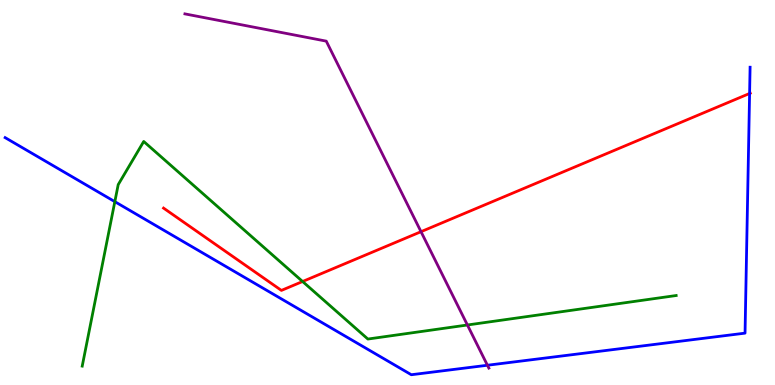[{'lines': ['blue', 'red'], 'intersections': [{'x': 9.67, 'y': 7.57}]}, {'lines': ['green', 'red'], 'intersections': [{'x': 3.9, 'y': 2.69}]}, {'lines': ['purple', 'red'], 'intersections': [{'x': 5.43, 'y': 3.98}]}, {'lines': ['blue', 'green'], 'intersections': [{'x': 1.48, 'y': 4.76}]}, {'lines': ['blue', 'purple'], 'intersections': [{'x': 6.29, 'y': 0.513}]}, {'lines': ['green', 'purple'], 'intersections': [{'x': 6.03, 'y': 1.56}]}]